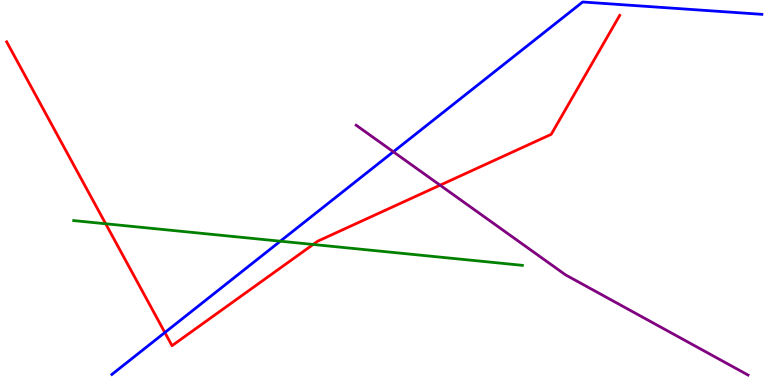[{'lines': ['blue', 'red'], 'intersections': [{'x': 2.13, 'y': 1.36}]}, {'lines': ['green', 'red'], 'intersections': [{'x': 1.36, 'y': 4.19}, {'x': 4.04, 'y': 3.65}]}, {'lines': ['purple', 'red'], 'intersections': [{'x': 5.68, 'y': 5.19}]}, {'lines': ['blue', 'green'], 'intersections': [{'x': 3.62, 'y': 3.74}]}, {'lines': ['blue', 'purple'], 'intersections': [{'x': 5.08, 'y': 6.06}]}, {'lines': ['green', 'purple'], 'intersections': []}]